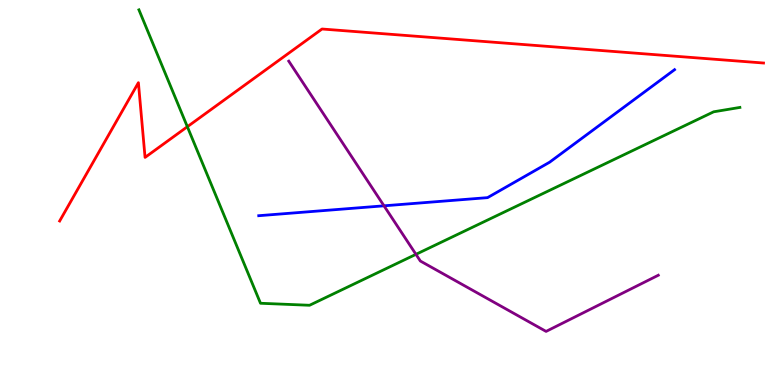[{'lines': ['blue', 'red'], 'intersections': []}, {'lines': ['green', 'red'], 'intersections': [{'x': 2.42, 'y': 6.71}]}, {'lines': ['purple', 'red'], 'intersections': []}, {'lines': ['blue', 'green'], 'intersections': []}, {'lines': ['blue', 'purple'], 'intersections': [{'x': 4.95, 'y': 4.65}]}, {'lines': ['green', 'purple'], 'intersections': [{'x': 5.37, 'y': 3.39}]}]